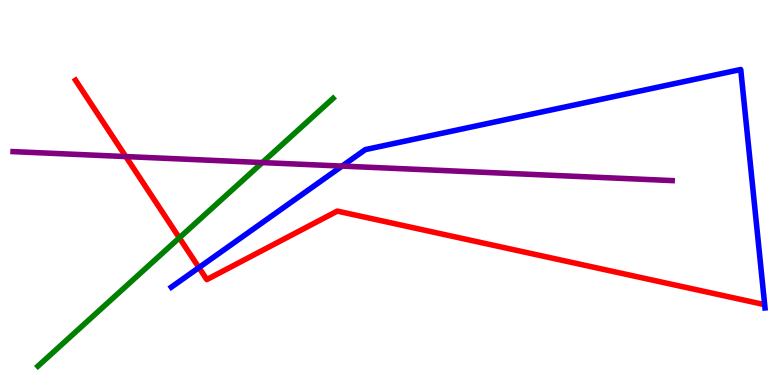[{'lines': ['blue', 'red'], 'intersections': [{'x': 2.57, 'y': 3.05}]}, {'lines': ['green', 'red'], 'intersections': [{'x': 2.31, 'y': 3.82}]}, {'lines': ['purple', 'red'], 'intersections': [{'x': 1.62, 'y': 5.93}]}, {'lines': ['blue', 'green'], 'intersections': []}, {'lines': ['blue', 'purple'], 'intersections': [{'x': 4.41, 'y': 5.69}]}, {'lines': ['green', 'purple'], 'intersections': [{'x': 3.38, 'y': 5.78}]}]